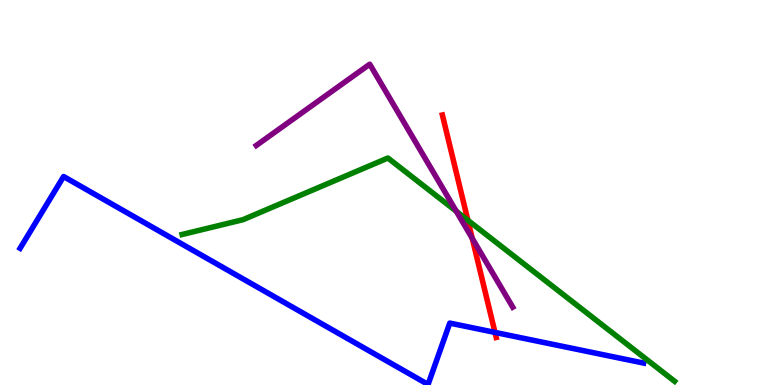[{'lines': ['blue', 'red'], 'intersections': [{'x': 6.39, 'y': 1.37}]}, {'lines': ['green', 'red'], 'intersections': [{'x': 6.04, 'y': 4.28}]}, {'lines': ['purple', 'red'], 'intersections': [{'x': 6.09, 'y': 3.81}]}, {'lines': ['blue', 'green'], 'intersections': []}, {'lines': ['blue', 'purple'], 'intersections': []}, {'lines': ['green', 'purple'], 'intersections': [{'x': 5.89, 'y': 4.51}]}]